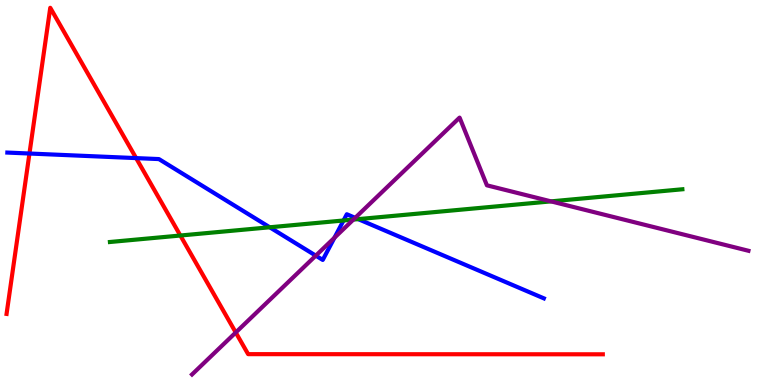[{'lines': ['blue', 'red'], 'intersections': [{'x': 0.38, 'y': 6.01}, {'x': 1.76, 'y': 5.89}]}, {'lines': ['green', 'red'], 'intersections': [{'x': 2.33, 'y': 3.88}]}, {'lines': ['purple', 'red'], 'intersections': [{'x': 3.04, 'y': 1.36}]}, {'lines': ['blue', 'green'], 'intersections': [{'x': 3.48, 'y': 4.1}, {'x': 4.43, 'y': 4.27}, {'x': 4.62, 'y': 4.31}]}, {'lines': ['blue', 'purple'], 'intersections': [{'x': 4.07, 'y': 3.36}, {'x': 4.32, 'y': 3.82}, {'x': 4.58, 'y': 4.34}]}, {'lines': ['green', 'purple'], 'intersections': [{'x': 4.56, 'y': 4.3}, {'x': 7.11, 'y': 4.77}]}]